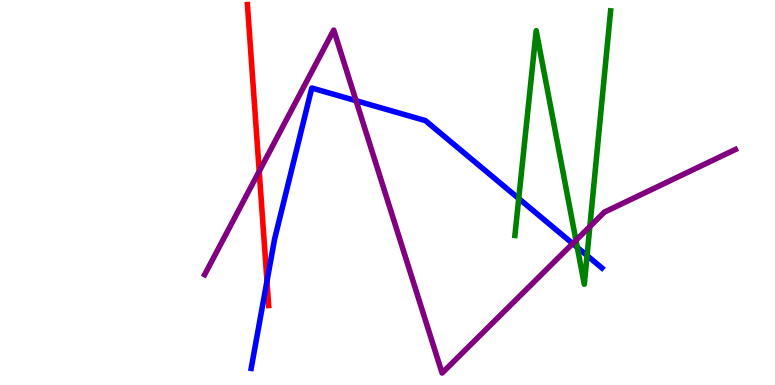[{'lines': ['blue', 'red'], 'intersections': [{'x': 3.44, 'y': 2.7}]}, {'lines': ['green', 'red'], 'intersections': []}, {'lines': ['purple', 'red'], 'intersections': [{'x': 3.34, 'y': 5.55}]}, {'lines': ['blue', 'green'], 'intersections': [{'x': 6.69, 'y': 4.84}, {'x': 7.45, 'y': 3.57}, {'x': 7.57, 'y': 3.36}]}, {'lines': ['blue', 'purple'], 'intersections': [{'x': 4.59, 'y': 7.38}, {'x': 7.39, 'y': 3.67}]}, {'lines': ['green', 'purple'], 'intersections': [{'x': 7.43, 'y': 3.76}, {'x': 7.61, 'y': 4.12}]}]